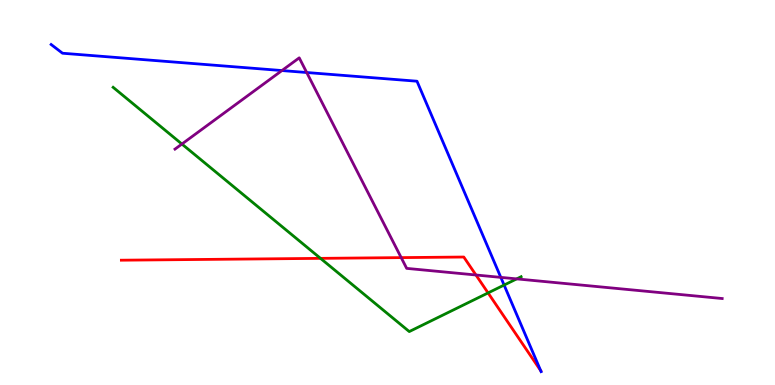[{'lines': ['blue', 'red'], 'intersections': [{'x': 6.98, 'y': 0.374}]}, {'lines': ['green', 'red'], 'intersections': [{'x': 4.14, 'y': 3.29}, {'x': 6.3, 'y': 2.39}]}, {'lines': ['purple', 'red'], 'intersections': [{'x': 5.18, 'y': 3.31}, {'x': 6.14, 'y': 2.86}]}, {'lines': ['blue', 'green'], 'intersections': [{'x': 6.5, 'y': 2.6}]}, {'lines': ['blue', 'purple'], 'intersections': [{'x': 3.64, 'y': 8.17}, {'x': 3.96, 'y': 8.12}, {'x': 6.46, 'y': 2.8}]}, {'lines': ['green', 'purple'], 'intersections': [{'x': 2.35, 'y': 6.26}, {'x': 6.67, 'y': 2.76}]}]